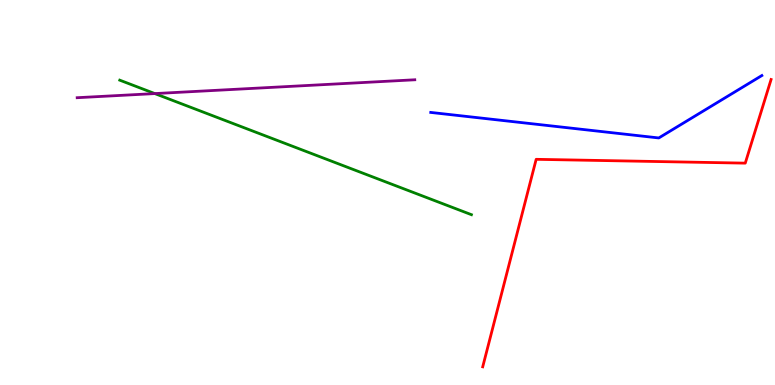[{'lines': ['blue', 'red'], 'intersections': []}, {'lines': ['green', 'red'], 'intersections': []}, {'lines': ['purple', 'red'], 'intersections': []}, {'lines': ['blue', 'green'], 'intersections': []}, {'lines': ['blue', 'purple'], 'intersections': []}, {'lines': ['green', 'purple'], 'intersections': [{'x': 2.0, 'y': 7.57}]}]